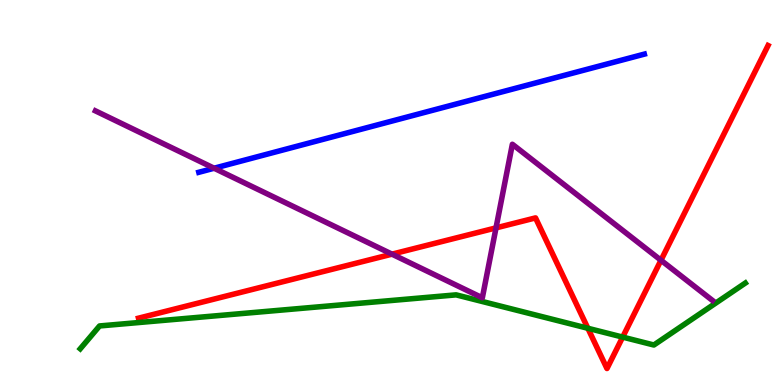[{'lines': ['blue', 'red'], 'intersections': []}, {'lines': ['green', 'red'], 'intersections': [{'x': 7.59, 'y': 1.47}, {'x': 8.03, 'y': 1.24}]}, {'lines': ['purple', 'red'], 'intersections': [{'x': 5.06, 'y': 3.4}, {'x': 6.4, 'y': 4.08}, {'x': 8.53, 'y': 3.24}]}, {'lines': ['blue', 'green'], 'intersections': []}, {'lines': ['blue', 'purple'], 'intersections': [{'x': 2.76, 'y': 5.63}]}, {'lines': ['green', 'purple'], 'intersections': []}]